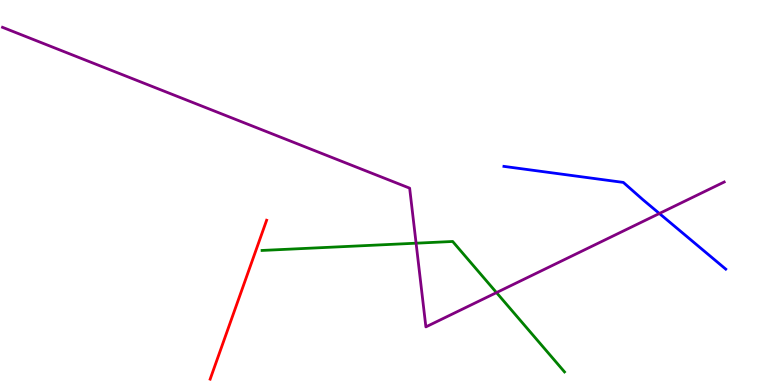[{'lines': ['blue', 'red'], 'intersections': []}, {'lines': ['green', 'red'], 'intersections': []}, {'lines': ['purple', 'red'], 'intersections': []}, {'lines': ['blue', 'green'], 'intersections': []}, {'lines': ['blue', 'purple'], 'intersections': [{'x': 8.51, 'y': 4.45}]}, {'lines': ['green', 'purple'], 'intersections': [{'x': 5.37, 'y': 3.68}, {'x': 6.41, 'y': 2.4}]}]